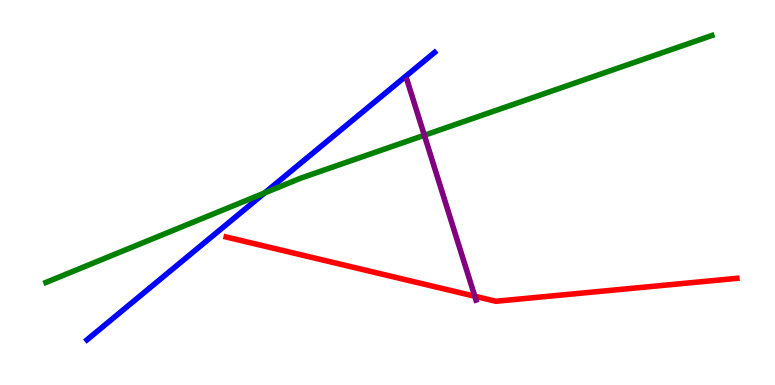[{'lines': ['blue', 'red'], 'intersections': []}, {'lines': ['green', 'red'], 'intersections': []}, {'lines': ['purple', 'red'], 'intersections': [{'x': 6.13, 'y': 2.31}]}, {'lines': ['blue', 'green'], 'intersections': [{'x': 3.41, 'y': 4.99}]}, {'lines': ['blue', 'purple'], 'intersections': []}, {'lines': ['green', 'purple'], 'intersections': [{'x': 5.48, 'y': 6.49}]}]